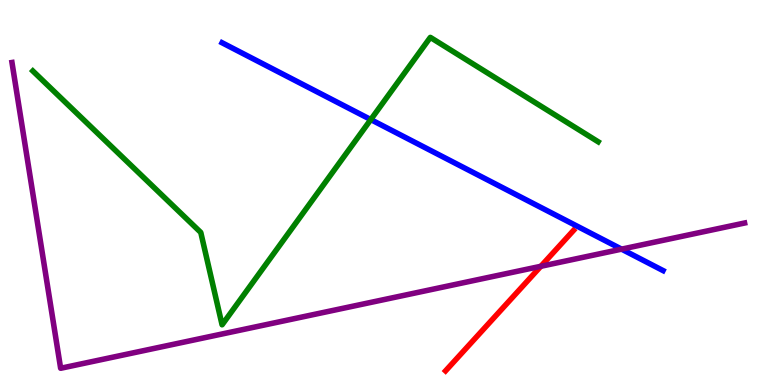[{'lines': ['blue', 'red'], 'intersections': []}, {'lines': ['green', 'red'], 'intersections': []}, {'lines': ['purple', 'red'], 'intersections': [{'x': 6.98, 'y': 3.08}]}, {'lines': ['blue', 'green'], 'intersections': [{'x': 4.78, 'y': 6.89}]}, {'lines': ['blue', 'purple'], 'intersections': [{'x': 8.02, 'y': 3.53}]}, {'lines': ['green', 'purple'], 'intersections': []}]